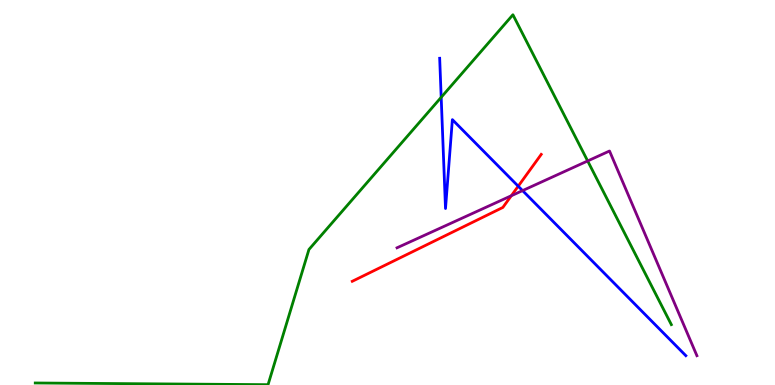[{'lines': ['blue', 'red'], 'intersections': [{'x': 6.69, 'y': 5.16}]}, {'lines': ['green', 'red'], 'intersections': []}, {'lines': ['purple', 'red'], 'intersections': [{'x': 6.6, 'y': 4.92}]}, {'lines': ['blue', 'green'], 'intersections': [{'x': 5.69, 'y': 7.47}]}, {'lines': ['blue', 'purple'], 'intersections': [{'x': 6.74, 'y': 5.05}]}, {'lines': ['green', 'purple'], 'intersections': [{'x': 7.58, 'y': 5.82}]}]